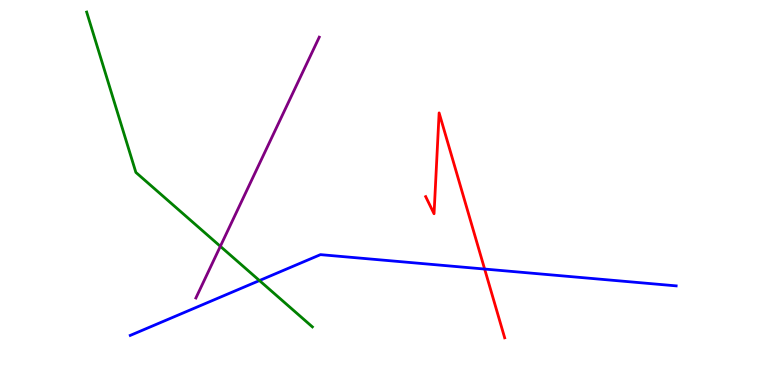[{'lines': ['blue', 'red'], 'intersections': [{'x': 6.25, 'y': 3.01}]}, {'lines': ['green', 'red'], 'intersections': []}, {'lines': ['purple', 'red'], 'intersections': []}, {'lines': ['blue', 'green'], 'intersections': [{'x': 3.35, 'y': 2.71}]}, {'lines': ['blue', 'purple'], 'intersections': []}, {'lines': ['green', 'purple'], 'intersections': [{'x': 2.84, 'y': 3.6}]}]